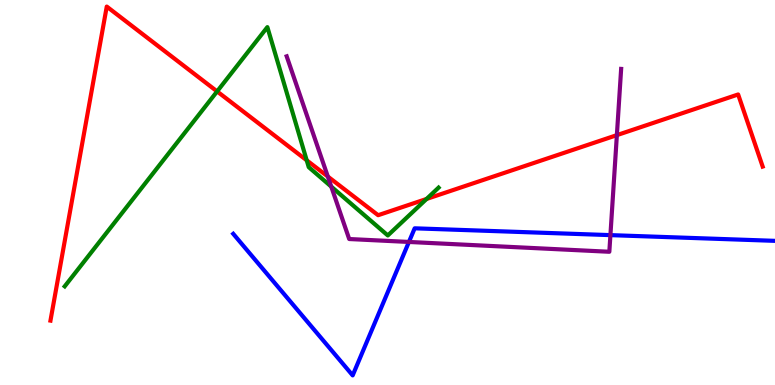[{'lines': ['blue', 'red'], 'intersections': []}, {'lines': ['green', 'red'], 'intersections': [{'x': 2.8, 'y': 7.63}, {'x': 3.96, 'y': 5.84}, {'x': 5.5, 'y': 4.83}]}, {'lines': ['purple', 'red'], 'intersections': [{'x': 4.23, 'y': 5.42}, {'x': 7.96, 'y': 6.49}]}, {'lines': ['blue', 'green'], 'intersections': []}, {'lines': ['blue', 'purple'], 'intersections': [{'x': 5.28, 'y': 3.72}, {'x': 7.88, 'y': 3.89}]}, {'lines': ['green', 'purple'], 'intersections': [{'x': 4.27, 'y': 5.15}]}]